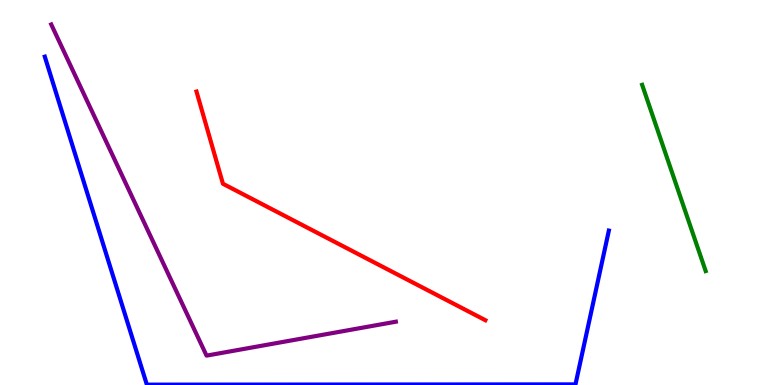[{'lines': ['blue', 'red'], 'intersections': []}, {'lines': ['green', 'red'], 'intersections': []}, {'lines': ['purple', 'red'], 'intersections': []}, {'lines': ['blue', 'green'], 'intersections': []}, {'lines': ['blue', 'purple'], 'intersections': []}, {'lines': ['green', 'purple'], 'intersections': []}]